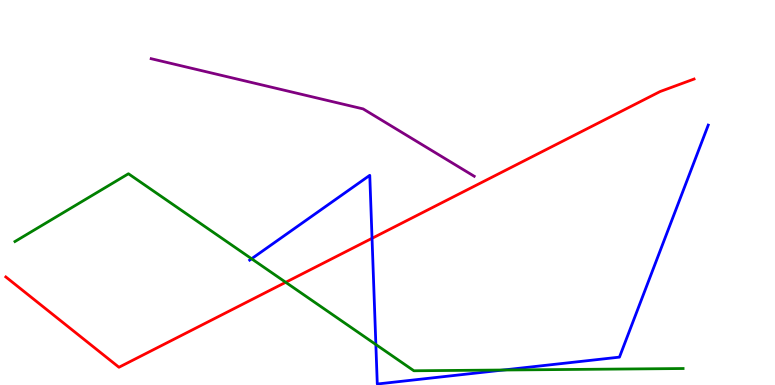[{'lines': ['blue', 'red'], 'intersections': [{'x': 4.8, 'y': 3.81}]}, {'lines': ['green', 'red'], 'intersections': [{'x': 3.69, 'y': 2.67}]}, {'lines': ['purple', 'red'], 'intersections': []}, {'lines': ['blue', 'green'], 'intersections': [{'x': 3.25, 'y': 3.28}, {'x': 4.85, 'y': 1.05}, {'x': 6.49, 'y': 0.389}]}, {'lines': ['blue', 'purple'], 'intersections': []}, {'lines': ['green', 'purple'], 'intersections': []}]